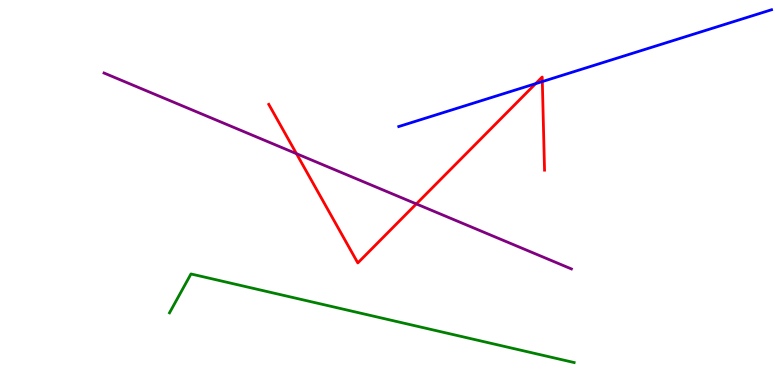[{'lines': ['blue', 'red'], 'intersections': [{'x': 6.91, 'y': 7.83}, {'x': 7.0, 'y': 7.88}]}, {'lines': ['green', 'red'], 'intersections': []}, {'lines': ['purple', 'red'], 'intersections': [{'x': 3.83, 'y': 6.01}, {'x': 5.37, 'y': 4.7}]}, {'lines': ['blue', 'green'], 'intersections': []}, {'lines': ['blue', 'purple'], 'intersections': []}, {'lines': ['green', 'purple'], 'intersections': []}]